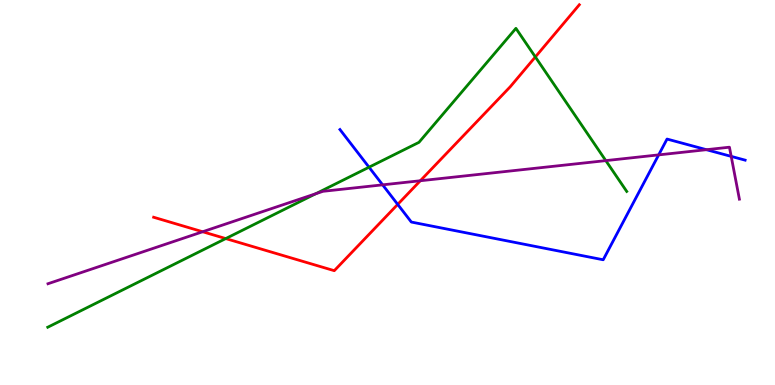[{'lines': ['blue', 'red'], 'intersections': [{'x': 5.13, 'y': 4.69}]}, {'lines': ['green', 'red'], 'intersections': [{'x': 2.91, 'y': 3.8}, {'x': 6.91, 'y': 8.52}]}, {'lines': ['purple', 'red'], 'intersections': [{'x': 2.62, 'y': 3.98}, {'x': 5.42, 'y': 5.31}]}, {'lines': ['blue', 'green'], 'intersections': [{'x': 4.76, 'y': 5.66}]}, {'lines': ['blue', 'purple'], 'intersections': [{'x': 4.94, 'y': 5.2}, {'x': 8.5, 'y': 5.98}, {'x': 9.12, 'y': 6.11}, {'x': 9.43, 'y': 5.94}]}, {'lines': ['green', 'purple'], 'intersections': [{'x': 4.07, 'y': 4.97}, {'x': 7.82, 'y': 5.83}]}]